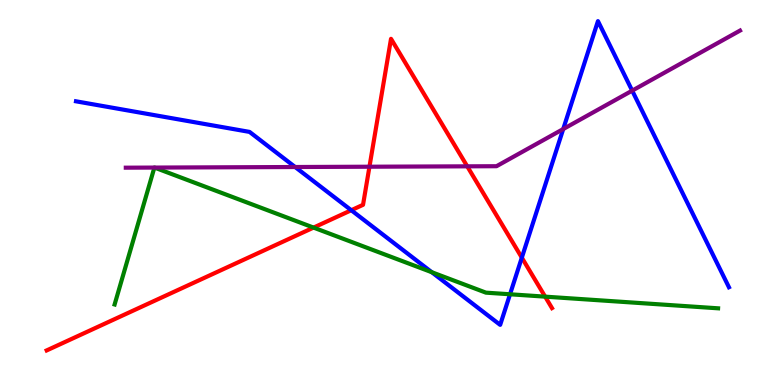[{'lines': ['blue', 'red'], 'intersections': [{'x': 4.53, 'y': 4.54}, {'x': 6.73, 'y': 3.31}]}, {'lines': ['green', 'red'], 'intersections': [{'x': 4.05, 'y': 4.09}, {'x': 7.03, 'y': 2.29}]}, {'lines': ['purple', 'red'], 'intersections': [{'x': 4.77, 'y': 5.67}, {'x': 6.03, 'y': 5.68}]}, {'lines': ['blue', 'green'], 'intersections': [{'x': 5.57, 'y': 2.93}, {'x': 6.58, 'y': 2.36}]}, {'lines': ['blue', 'purple'], 'intersections': [{'x': 3.81, 'y': 5.66}, {'x': 7.27, 'y': 6.65}, {'x': 8.16, 'y': 7.65}]}, {'lines': ['green', 'purple'], 'intersections': [{'x': 1.99, 'y': 5.65}, {'x': 1.99, 'y': 5.65}]}]